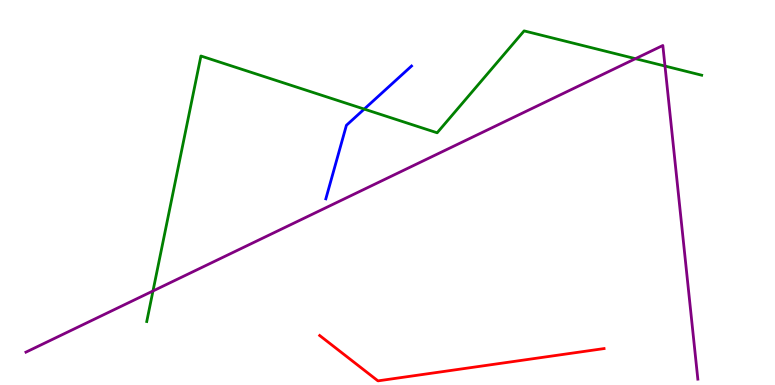[{'lines': ['blue', 'red'], 'intersections': []}, {'lines': ['green', 'red'], 'intersections': []}, {'lines': ['purple', 'red'], 'intersections': []}, {'lines': ['blue', 'green'], 'intersections': [{'x': 4.7, 'y': 7.17}]}, {'lines': ['blue', 'purple'], 'intersections': []}, {'lines': ['green', 'purple'], 'intersections': [{'x': 1.97, 'y': 2.44}, {'x': 8.2, 'y': 8.48}, {'x': 8.58, 'y': 8.28}]}]